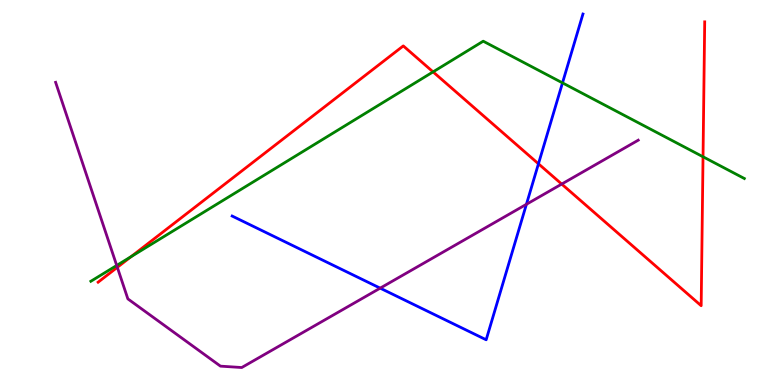[{'lines': ['blue', 'red'], 'intersections': [{'x': 6.95, 'y': 5.75}]}, {'lines': ['green', 'red'], 'intersections': [{'x': 1.69, 'y': 3.33}, {'x': 5.59, 'y': 8.13}, {'x': 9.07, 'y': 5.93}]}, {'lines': ['purple', 'red'], 'intersections': [{'x': 1.51, 'y': 3.06}, {'x': 7.25, 'y': 5.22}]}, {'lines': ['blue', 'green'], 'intersections': [{'x': 7.26, 'y': 7.85}]}, {'lines': ['blue', 'purple'], 'intersections': [{'x': 4.91, 'y': 2.52}, {'x': 6.79, 'y': 4.69}]}, {'lines': ['green', 'purple'], 'intersections': [{'x': 1.51, 'y': 3.11}]}]